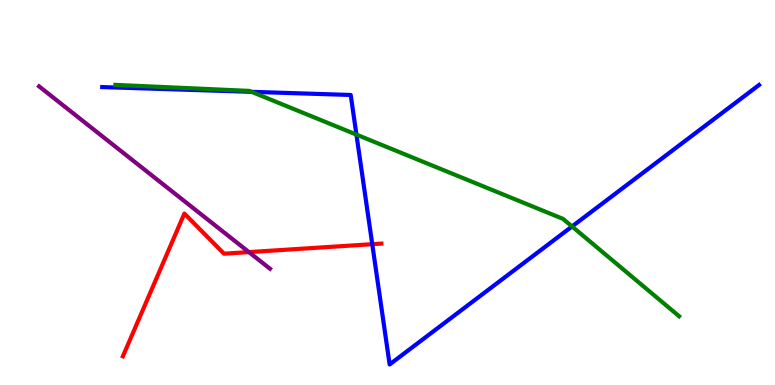[{'lines': ['blue', 'red'], 'intersections': [{'x': 4.8, 'y': 3.66}]}, {'lines': ['green', 'red'], 'intersections': []}, {'lines': ['purple', 'red'], 'intersections': [{'x': 3.21, 'y': 3.45}]}, {'lines': ['blue', 'green'], 'intersections': [{'x': 3.25, 'y': 7.61}, {'x': 4.6, 'y': 6.5}, {'x': 7.38, 'y': 4.12}]}, {'lines': ['blue', 'purple'], 'intersections': []}, {'lines': ['green', 'purple'], 'intersections': []}]